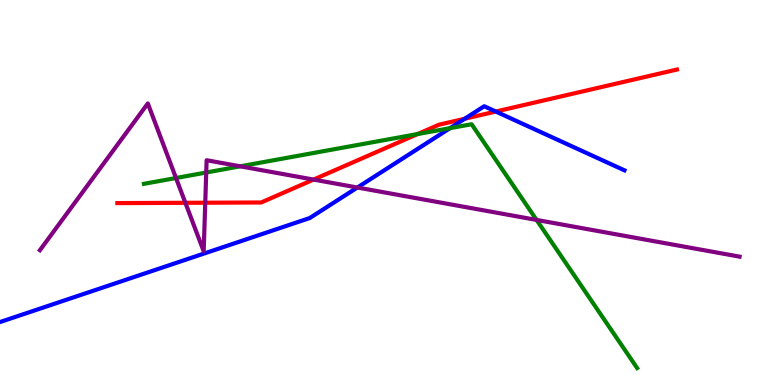[{'lines': ['blue', 'red'], 'intersections': [{'x': 6.0, 'y': 6.92}, {'x': 6.4, 'y': 7.1}]}, {'lines': ['green', 'red'], 'intersections': [{'x': 5.39, 'y': 6.52}]}, {'lines': ['purple', 'red'], 'intersections': [{'x': 2.39, 'y': 4.73}, {'x': 2.65, 'y': 4.73}, {'x': 4.05, 'y': 5.34}]}, {'lines': ['blue', 'green'], 'intersections': [{'x': 5.81, 'y': 6.67}]}, {'lines': ['blue', 'purple'], 'intersections': [{'x': 4.61, 'y': 5.13}]}, {'lines': ['green', 'purple'], 'intersections': [{'x': 2.27, 'y': 5.38}, {'x': 2.66, 'y': 5.52}, {'x': 3.1, 'y': 5.68}, {'x': 6.92, 'y': 4.29}]}]